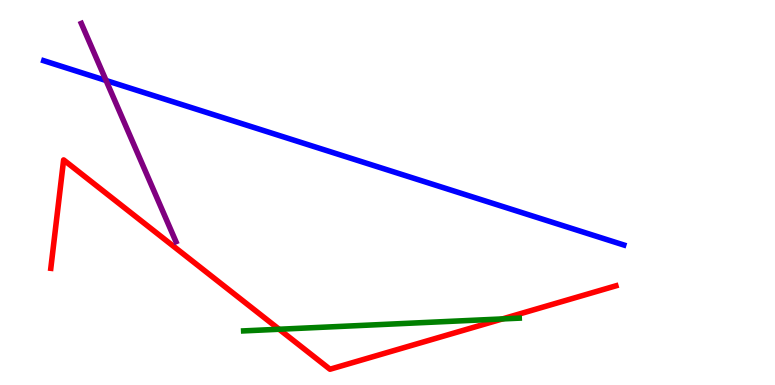[{'lines': ['blue', 'red'], 'intersections': []}, {'lines': ['green', 'red'], 'intersections': [{'x': 3.6, 'y': 1.45}, {'x': 6.48, 'y': 1.72}]}, {'lines': ['purple', 'red'], 'intersections': []}, {'lines': ['blue', 'green'], 'intersections': []}, {'lines': ['blue', 'purple'], 'intersections': [{'x': 1.37, 'y': 7.91}]}, {'lines': ['green', 'purple'], 'intersections': []}]